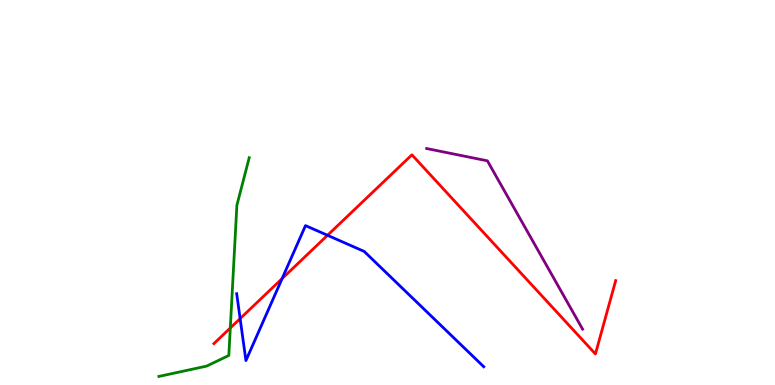[{'lines': ['blue', 'red'], 'intersections': [{'x': 3.1, 'y': 1.72}, {'x': 3.64, 'y': 2.76}, {'x': 4.23, 'y': 3.89}]}, {'lines': ['green', 'red'], 'intersections': [{'x': 2.97, 'y': 1.48}]}, {'lines': ['purple', 'red'], 'intersections': []}, {'lines': ['blue', 'green'], 'intersections': []}, {'lines': ['blue', 'purple'], 'intersections': []}, {'lines': ['green', 'purple'], 'intersections': []}]